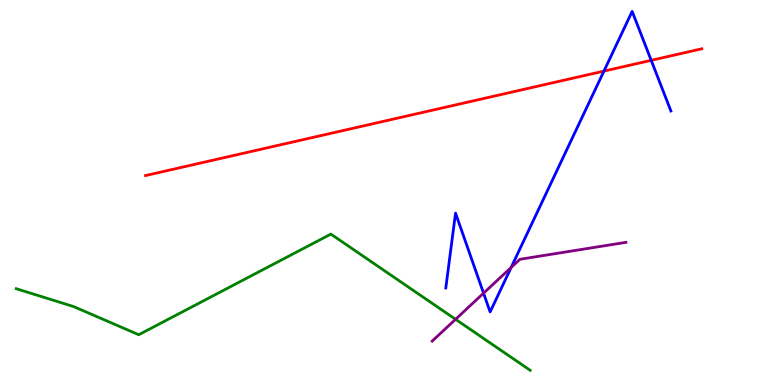[{'lines': ['blue', 'red'], 'intersections': [{'x': 7.79, 'y': 8.15}, {'x': 8.4, 'y': 8.43}]}, {'lines': ['green', 'red'], 'intersections': []}, {'lines': ['purple', 'red'], 'intersections': []}, {'lines': ['blue', 'green'], 'intersections': []}, {'lines': ['blue', 'purple'], 'intersections': [{'x': 6.24, 'y': 2.39}, {'x': 6.6, 'y': 3.05}]}, {'lines': ['green', 'purple'], 'intersections': [{'x': 5.88, 'y': 1.71}]}]